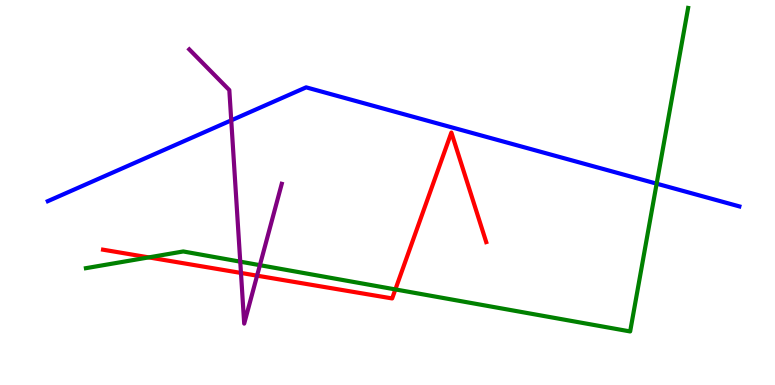[{'lines': ['blue', 'red'], 'intersections': []}, {'lines': ['green', 'red'], 'intersections': [{'x': 1.92, 'y': 3.31}, {'x': 5.1, 'y': 2.48}]}, {'lines': ['purple', 'red'], 'intersections': [{'x': 3.11, 'y': 2.91}, {'x': 3.32, 'y': 2.84}]}, {'lines': ['blue', 'green'], 'intersections': [{'x': 8.47, 'y': 5.23}]}, {'lines': ['blue', 'purple'], 'intersections': [{'x': 2.98, 'y': 6.87}]}, {'lines': ['green', 'purple'], 'intersections': [{'x': 3.1, 'y': 3.2}, {'x': 3.35, 'y': 3.11}]}]